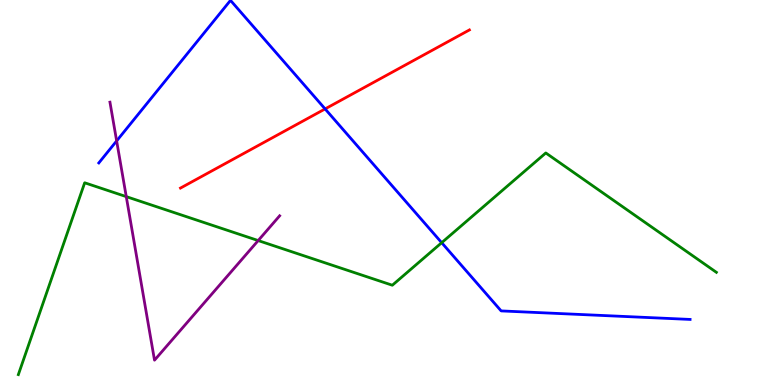[{'lines': ['blue', 'red'], 'intersections': [{'x': 4.19, 'y': 7.17}]}, {'lines': ['green', 'red'], 'intersections': []}, {'lines': ['purple', 'red'], 'intersections': []}, {'lines': ['blue', 'green'], 'intersections': [{'x': 5.7, 'y': 3.7}]}, {'lines': ['blue', 'purple'], 'intersections': [{'x': 1.51, 'y': 6.34}]}, {'lines': ['green', 'purple'], 'intersections': [{'x': 1.63, 'y': 4.89}, {'x': 3.33, 'y': 3.75}]}]